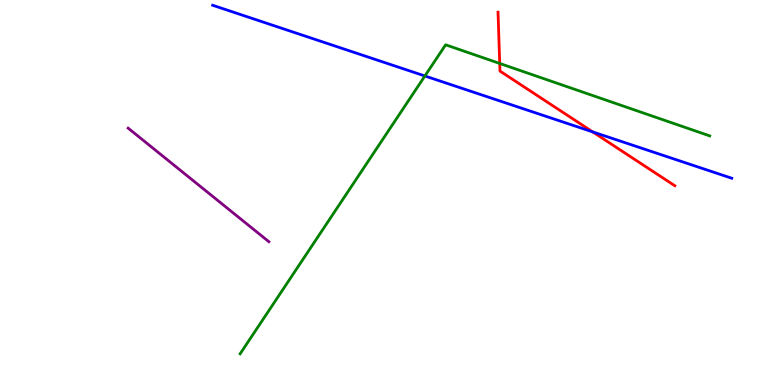[{'lines': ['blue', 'red'], 'intersections': [{'x': 7.65, 'y': 6.57}]}, {'lines': ['green', 'red'], 'intersections': [{'x': 6.45, 'y': 8.35}]}, {'lines': ['purple', 'red'], 'intersections': []}, {'lines': ['blue', 'green'], 'intersections': [{'x': 5.48, 'y': 8.03}]}, {'lines': ['blue', 'purple'], 'intersections': []}, {'lines': ['green', 'purple'], 'intersections': []}]